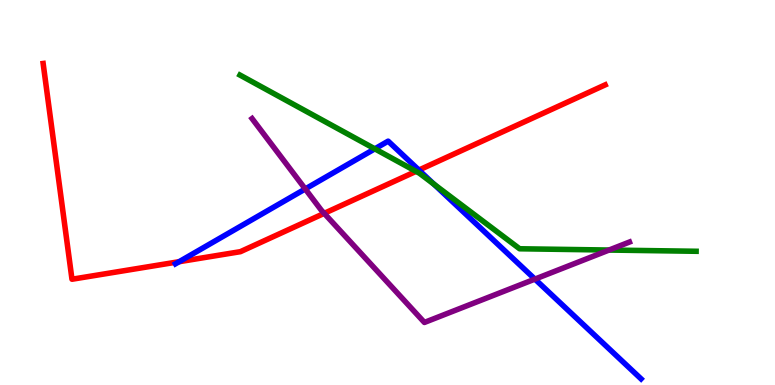[{'lines': ['blue', 'red'], 'intersections': [{'x': 2.31, 'y': 3.2}, {'x': 5.41, 'y': 5.58}]}, {'lines': ['green', 'red'], 'intersections': [{'x': 5.37, 'y': 5.55}]}, {'lines': ['purple', 'red'], 'intersections': [{'x': 4.18, 'y': 4.46}]}, {'lines': ['blue', 'green'], 'intersections': [{'x': 4.84, 'y': 6.13}, {'x': 5.6, 'y': 5.22}]}, {'lines': ['blue', 'purple'], 'intersections': [{'x': 3.94, 'y': 5.09}, {'x': 6.9, 'y': 2.75}]}, {'lines': ['green', 'purple'], 'intersections': [{'x': 7.86, 'y': 3.51}]}]